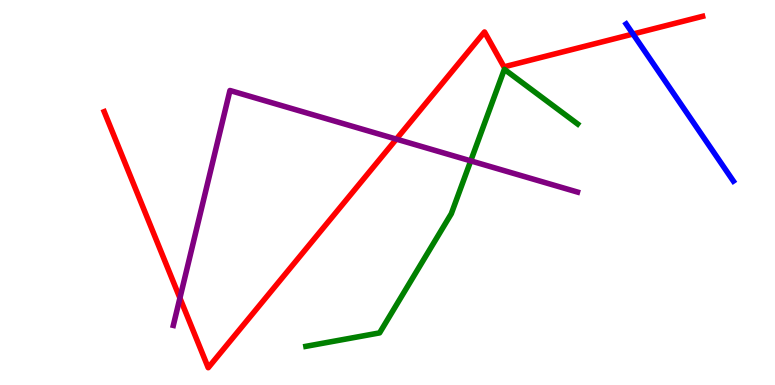[{'lines': ['blue', 'red'], 'intersections': [{'x': 8.17, 'y': 9.12}]}, {'lines': ['green', 'red'], 'intersections': []}, {'lines': ['purple', 'red'], 'intersections': [{'x': 2.32, 'y': 2.26}, {'x': 5.11, 'y': 6.39}]}, {'lines': ['blue', 'green'], 'intersections': []}, {'lines': ['blue', 'purple'], 'intersections': []}, {'lines': ['green', 'purple'], 'intersections': [{'x': 6.07, 'y': 5.82}]}]